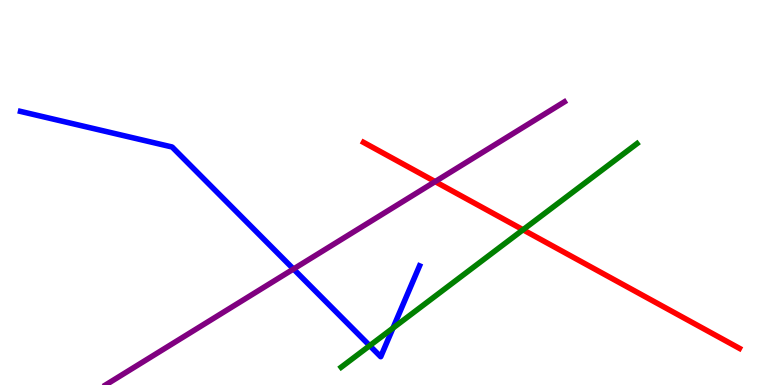[{'lines': ['blue', 'red'], 'intersections': []}, {'lines': ['green', 'red'], 'intersections': [{'x': 6.75, 'y': 4.03}]}, {'lines': ['purple', 'red'], 'intersections': [{'x': 5.61, 'y': 5.28}]}, {'lines': ['blue', 'green'], 'intersections': [{'x': 4.77, 'y': 1.02}, {'x': 5.07, 'y': 1.48}]}, {'lines': ['blue', 'purple'], 'intersections': [{'x': 3.79, 'y': 3.01}]}, {'lines': ['green', 'purple'], 'intersections': []}]